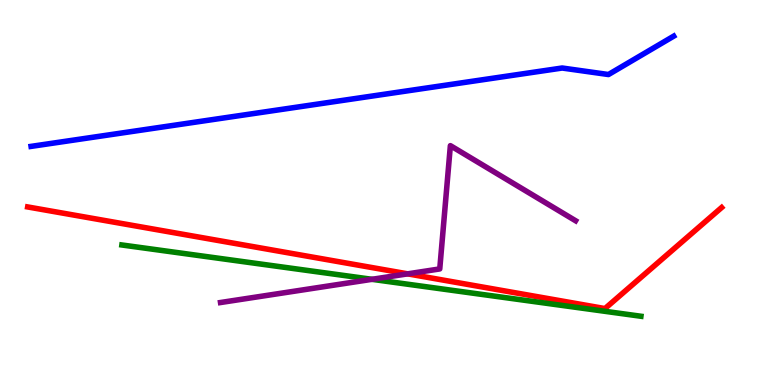[{'lines': ['blue', 'red'], 'intersections': []}, {'lines': ['green', 'red'], 'intersections': []}, {'lines': ['purple', 'red'], 'intersections': [{'x': 5.26, 'y': 2.89}]}, {'lines': ['blue', 'green'], 'intersections': []}, {'lines': ['blue', 'purple'], 'intersections': []}, {'lines': ['green', 'purple'], 'intersections': [{'x': 4.8, 'y': 2.75}]}]